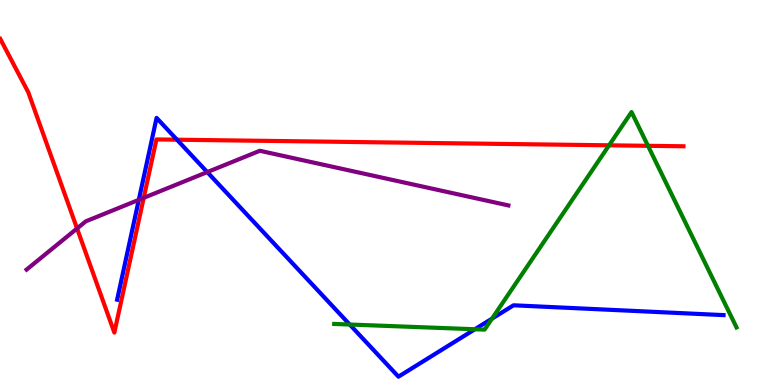[{'lines': ['blue', 'red'], 'intersections': [{'x': 2.28, 'y': 6.37}]}, {'lines': ['green', 'red'], 'intersections': [{'x': 7.86, 'y': 6.23}, {'x': 8.36, 'y': 6.21}]}, {'lines': ['purple', 'red'], 'intersections': [{'x': 0.994, 'y': 4.07}, {'x': 1.85, 'y': 4.86}]}, {'lines': ['blue', 'green'], 'intersections': [{'x': 4.51, 'y': 1.57}, {'x': 6.13, 'y': 1.45}, {'x': 6.35, 'y': 1.72}]}, {'lines': ['blue', 'purple'], 'intersections': [{'x': 1.79, 'y': 4.81}, {'x': 2.67, 'y': 5.53}]}, {'lines': ['green', 'purple'], 'intersections': []}]